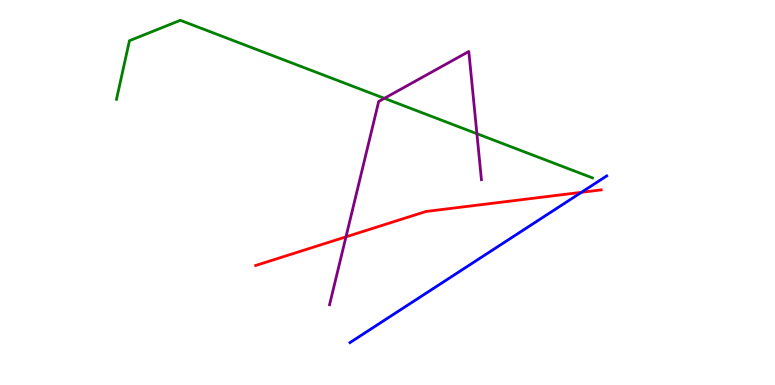[{'lines': ['blue', 'red'], 'intersections': [{'x': 7.5, 'y': 5.0}]}, {'lines': ['green', 'red'], 'intersections': []}, {'lines': ['purple', 'red'], 'intersections': [{'x': 4.46, 'y': 3.85}]}, {'lines': ['blue', 'green'], 'intersections': []}, {'lines': ['blue', 'purple'], 'intersections': []}, {'lines': ['green', 'purple'], 'intersections': [{'x': 4.96, 'y': 7.45}, {'x': 6.15, 'y': 6.53}]}]